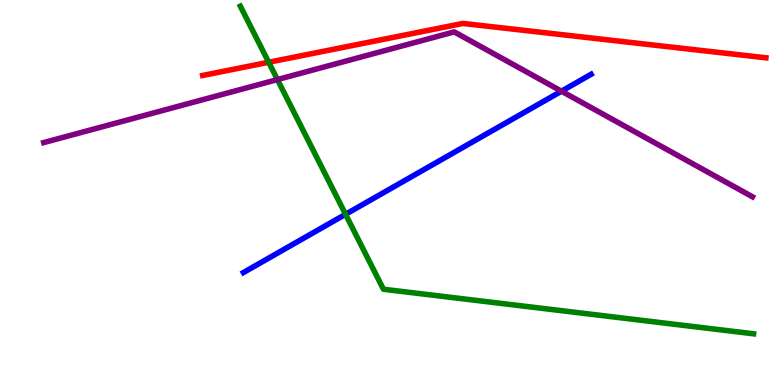[{'lines': ['blue', 'red'], 'intersections': []}, {'lines': ['green', 'red'], 'intersections': [{'x': 3.47, 'y': 8.38}]}, {'lines': ['purple', 'red'], 'intersections': []}, {'lines': ['blue', 'green'], 'intersections': [{'x': 4.46, 'y': 4.43}]}, {'lines': ['blue', 'purple'], 'intersections': [{'x': 7.24, 'y': 7.63}]}, {'lines': ['green', 'purple'], 'intersections': [{'x': 3.58, 'y': 7.93}]}]